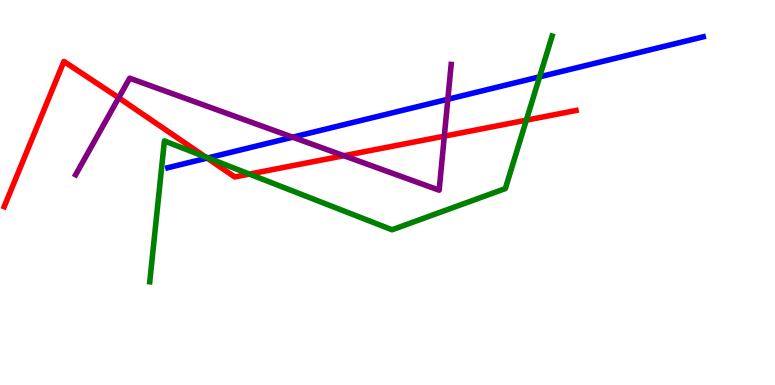[{'lines': ['blue', 'red'], 'intersections': [{'x': 2.67, 'y': 5.89}]}, {'lines': ['green', 'red'], 'intersections': [{'x': 2.65, 'y': 5.92}, {'x': 3.22, 'y': 5.48}, {'x': 6.79, 'y': 6.88}]}, {'lines': ['purple', 'red'], 'intersections': [{'x': 1.53, 'y': 7.46}, {'x': 4.44, 'y': 5.96}, {'x': 5.73, 'y': 6.46}]}, {'lines': ['blue', 'green'], 'intersections': [{'x': 2.68, 'y': 5.9}, {'x': 6.96, 'y': 8.0}]}, {'lines': ['blue', 'purple'], 'intersections': [{'x': 3.78, 'y': 6.44}, {'x': 5.78, 'y': 7.42}]}, {'lines': ['green', 'purple'], 'intersections': []}]